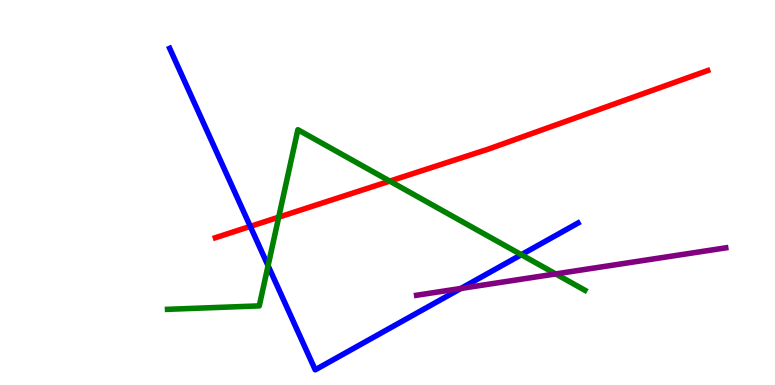[{'lines': ['blue', 'red'], 'intersections': [{'x': 3.23, 'y': 4.12}]}, {'lines': ['green', 'red'], 'intersections': [{'x': 3.6, 'y': 4.36}, {'x': 5.03, 'y': 5.3}]}, {'lines': ['purple', 'red'], 'intersections': []}, {'lines': ['blue', 'green'], 'intersections': [{'x': 3.46, 'y': 3.1}, {'x': 6.73, 'y': 3.38}]}, {'lines': ['blue', 'purple'], 'intersections': [{'x': 5.95, 'y': 2.51}]}, {'lines': ['green', 'purple'], 'intersections': [{'x': 7.17, 'y': 2.89}]}]